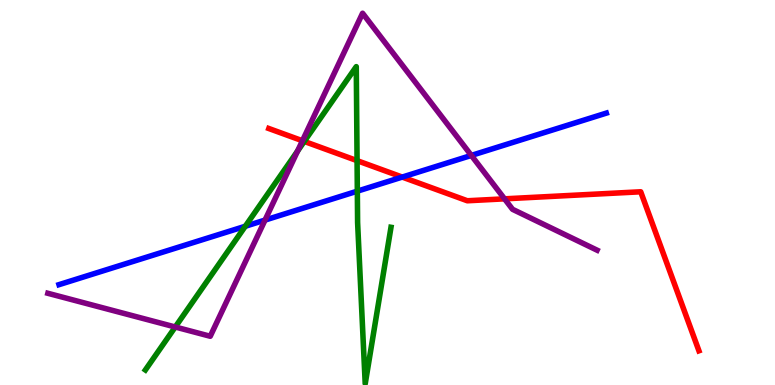[{'lines': ['blue', 'red'], 'intersections': [{'x': 5.19, 'y': 5.4}]}, {'lines': ['green', 'red'], 'intersections': [{'x': 3.93, 'y': 6.33}, {'x': 4.61, 'y': 5.83}]}, {'lines': ['purple', 'red'], 'intersections': [{'x': 3.9, 'y': 6.34}, {'x': 6.51, 'y': 4.84}]}, {'lines': ['blue', 'green'], 'intersections': [{'x': 3.16, 'y': 4.12}, {'x': 4.61, 'y': 5.03}]}, {'lines': ['blue', 'purple'], 'intersections': [{'x': 3.42, 'y': 4.28}, {'x': 6.08, 'y': 5.96}]}, {'lines': ['green', 'purple'], 'intersections': [{'x': 2.26, 'y': 1.51}, {'x': 3.84, 'y': 6.08}]}]